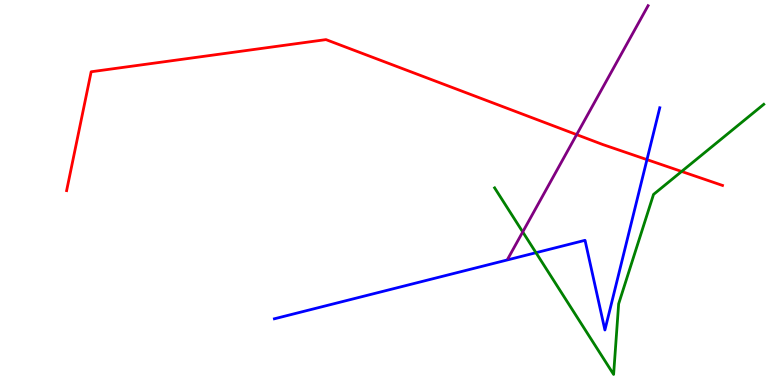[{'lines': ['blue', 'red'], 'intersections': [{'x': 8.35, 'y': 5.85}]}, {'lines': ['green', 'red'], 'intersections': [{'x': 8.8, 'y': 5.55}]}, {'lines': ['purple', 'red'], 'intersections': [{'x': 7.44, 'y': 6.5}]}, {'lines': ['blue', 'green'], 'intersections': [{'x': 6.92, 'y': 3.44}]}, {'lines': ['blue', 'purple'], 'intersections': []}, {'lines': ['green', 'purple'], 'intersections': [{'x': 6.74, 'y': 3.98}]}]